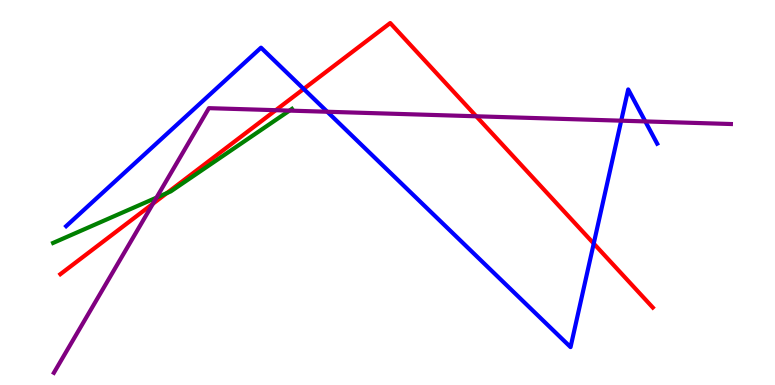[{'lines': ['blue', 'red'], 'intersections': [{'x': 3.92, 'y': 7.69}, {'x': 7.66, 'y': 3.67}]}, {'lines': ['green', 'red'], 'intersections': [{'x': 2.15, 'y': 4.98}]}, {'lines': ['purple', 'red'], 'intersections': [{'x': 1.97, 'y': 4.71}, {'x': 3.56, 'y': 7.14}, {'x': 6.15, 'y': 6.98}]}, {'lines': ['blue', 'green'], 'intersections': []}, {'lines': ['blue', 'purple'], 'intersections': [{'x': 4.22, 'y': 7.1}, {'x': 8.02, 'y': 6.87}, {'x': 8.33, 'y': 6.85}]}, {'lines': ['green', 'purple'], 'intersections': [{'x': 2.02, 'y': 4.87}, {'x': 3.74, 'y': 7.13}]}]